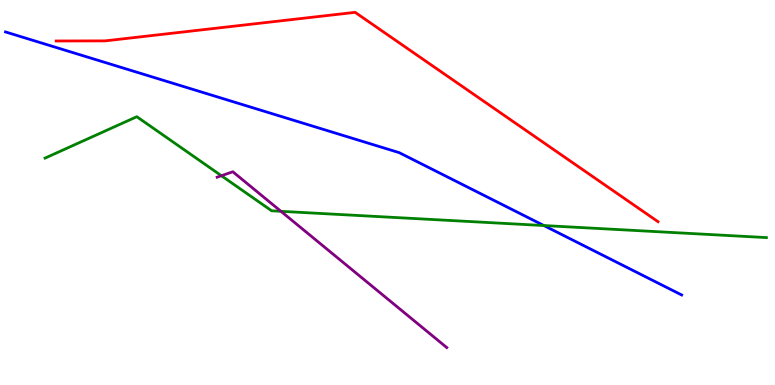[{'lines': ['blue', 'red'], 'intersections': []}, {'lines': ['green', 'red'], 'intersections': []}, {'lines': ['purple', 'red'], 'intersections': []}, {'lines': ['blue', 'green'], 'intersections': [{'x': 7.02, 'y': 4.14}]}, {'lines': ['blue', 'purple'], 'intersections': []}, {'lines': ['green', 'purple'], 'intersections': [{'x': 2.86, 'y': 5.44}, {'x': 3.63, 'y': 4.51}]}]